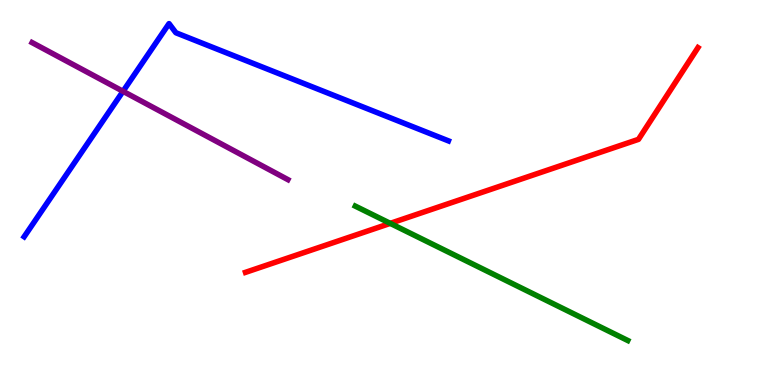[{'lines': ['blue', 'red'], 'intersections': []}, {'lines': ['green', 'red'], 'intersections': [{'x': 5.04, 'y': 4.2}]}, {'lines': ['purple', 'red'], 'intersections': []}, {'lines': ['blue', 'green'], 'intersections': []}, {'lines': ['blue', 'purple'], 'intersections': [{'x': 1.59, 'y': 7.63}]}, {'lines': ['green', 'purple'], 'intersections': []}]